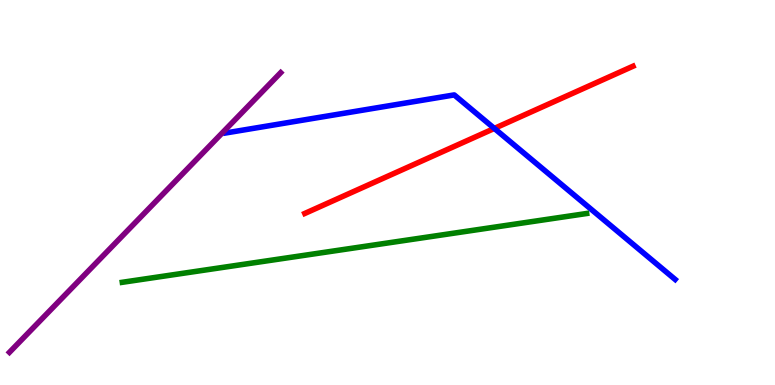[{'lines': ['blue', 'red'], 'intersections': [{'x': 6.38, 'y': 6.66}]}, {'lines': ['green', 'red'], 'intersections': []}, {'lines': ['purple', 'red'], 'intersections': []}, {'lines': ['blue', 'green'], 'intersections': []}, {'lines': ['blue', 'purple'], 'intersections': []}, {'lines': ['green', 'purple'], 'intersections': []}]